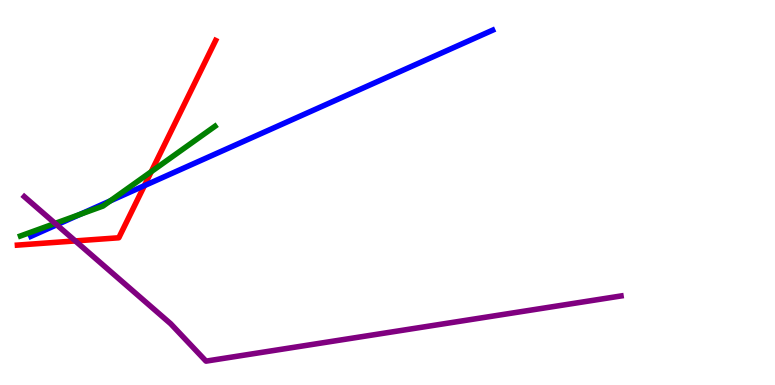[{'lines': ['blue', 'red'], 'intersections': [{'x': 1.86, 'y': 5.18}]}, {'lines': ['green', 'red'], 'intersections': [{'x': 1.95, 'y': 5.54}]}, {'lines': ['purple', 'red'], 'intersections': [{'x': 0.972, 'y': 3.74}]}, {'lines': ['blue', 'green'], 'intersections': [{'x': 1.03, 'y': 4.43}, {'x': 1.42, 'y': 4.78}]}, {'lines': ['blue', 'purple'], 'intersections': [{'x': 0.732, 'y': 4.16}]}, {'lines': ['green', 'purple'], 'intersections': [{'x': 0.711, 'y': 4.2}]}]